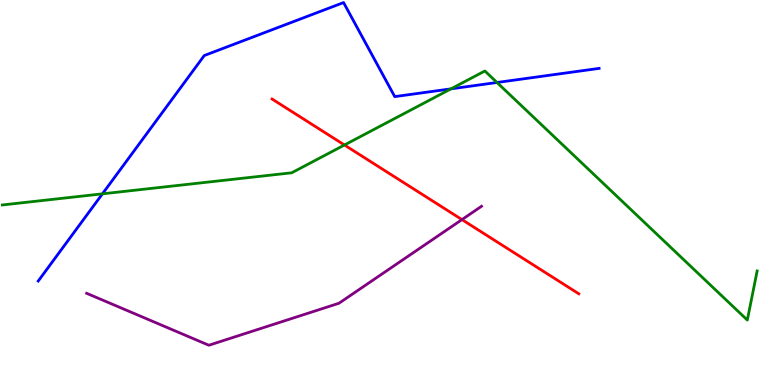[{'lines': ['blue', 'red'], 'intersections': []}, {'lines': ['green', 'red'], 'intersections': [{'x': 4.44, 'y': 6.23}]}, {'lines': ['purple', 'red'], 'intersections': [{'x': 5.96, 'y': 4.3}]}, {'lines': ['blue', 'green'], 'intersections': [{'x': 1.32, 'y': 4.97}, {'x': 5.82, 'y': 7.69}, {'x': 6.41, 'y': 7.86}]}, {'lines': ['blue', 'purple'], 'intersections': []}, {'lines': ['green', 'purple'], 'intersections': []}]